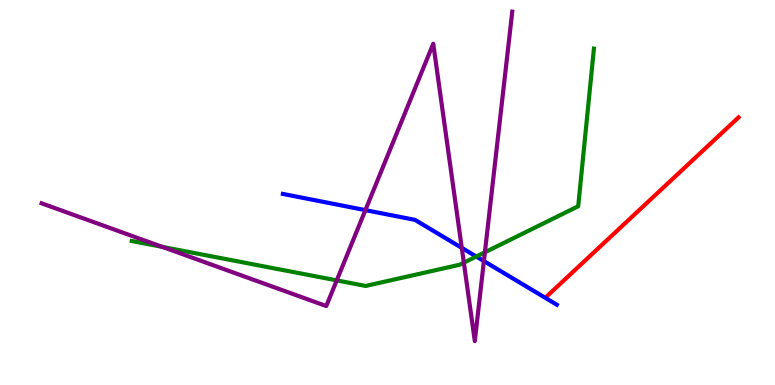[{'lines': ['blue', 'red'], 'intersections': []}, {'lines': ['green', 'red'], 'intersections': []}, {'lines': ['purple', 'red'], 'intersections': []}, {'lines': ['blue', 'green'], 'intersections': [{'x': 6.15, 'y': 3.34}]}, {'lines': ['blue', 'purple'], 'intersections': [{'x': 4.71, 'y': 4.54}, {'x': 5.96, 'y': 3.56}, {'x': 6.24, 'y': 3.22}]}, {'lines': ['green', 'purple'], 'intersections': [{'x': 2.09, 'y': 3.59}, {'x': 4.34, 'y': 2.72}, {'x': 5.99, 'y': 3.18}, {'x': 6.26, 'y': 3.45}]}]